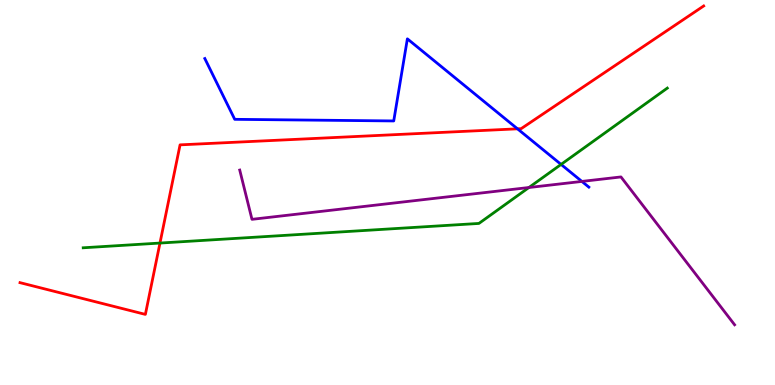[{'lines': ['blue', 'red'], 'intersections': [{'x': 6.68, 'y': 6.65}]}, {'lines': ['green', 'red'], 'intersections': [{'x': 2.06, 'y': 3.69}]}, {'lines': ['purple', 'red'], 'intersections': []}, {'lines': ['blue', 'green'], 'intersections': [{'x': 7.24, 'y': 5.73}]}, {'lines': ['blue', 'purple'], 'intersections': [{'x': 7.51, 'y': 5.29}]}, {'lines': ['green', 'purple'], 'intersections': [{'x': 6.82, 'y': 5.13}]}]